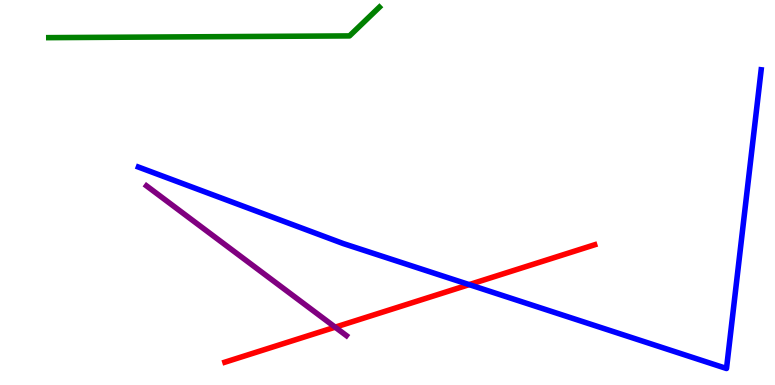[{'lines': ['blue', 'red'], 'intersections': [{'x': 6.05, 'y': 2.61}]}, {'lines': ['green', 'red'], 'intersections': []}, {'lines': ['purple', 'red'], 'intersections': [{'x': 4.32, 'y': 1.5}]}, {'lines': ['blue', 'green'], 'intersections': []}, {'lines': ['blue', 'purple'], 'intersections': []}, {'lines': ['green', 'purple'], 'intersections': []}]